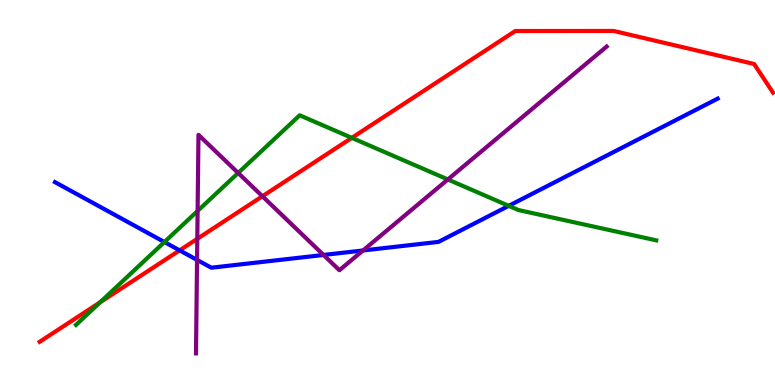[{'lines': ['blue', 'red'], 'intersections': [{'x': 2.32, 'y': 3.5}]}, {'lines': ['green', 'red'], 'intersections': [{'x': 1.29, 'y': 2.15}, {'x': 4.54, 'y': 6.42}]}, {'lines': ['purple', 'red'], 'intersections': [{'x': 2.55, 'y': 3.8}, {'x': 3.39, 'y': 4.9}]}, {'lines': ['blue', 'green'], 'intersections': [{'x': 2.12, 'y': 3.71}, {'x': 6.56, 'y': 4.65}]}, {'lines': ['blue', 'purple'], 'intersections': [{'x': 2.54, 'y': 3.25}, {'x': 4.17, 'y': 3.38}, {'x': 4.68, 'y': 3.49}]}, {'lines': ['green', 'purple'], 'intersections': [{'x': 2.55, 'y': 4.52}, {'x': 3.07, 'y': 5.51}, {'x': 5.78, 'y': 5.34}]}]